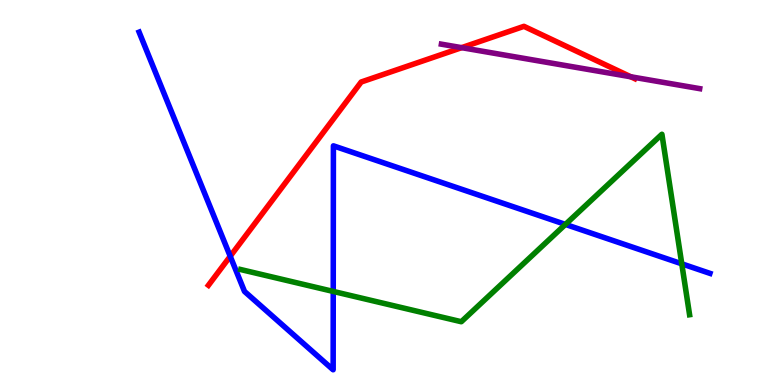[{'lines': ['blue', 'red'], 'intersections': [{'x': 2.97, 'y': 3.34}]}, {'lines': ['green', 'red'], 'intersections': []}, {'lines': ['purple', 'red'], 'intersections': [{'x': 5.96, 'y': 8.76}, {'x': 8.14, 'y': 8.01}]}, {'lines': ['blue', 'green'], 'intersections': [{'x': 4.3, 'y': 2.43}, {'x': 7.3, 'y': 4.17}, {'x': 8.8, 'y': 3.15}]}, {'lines': ['blue', 'purple'], 'intersections': []}, {'lines': ['green', 'purple'], 'intersections': []}]